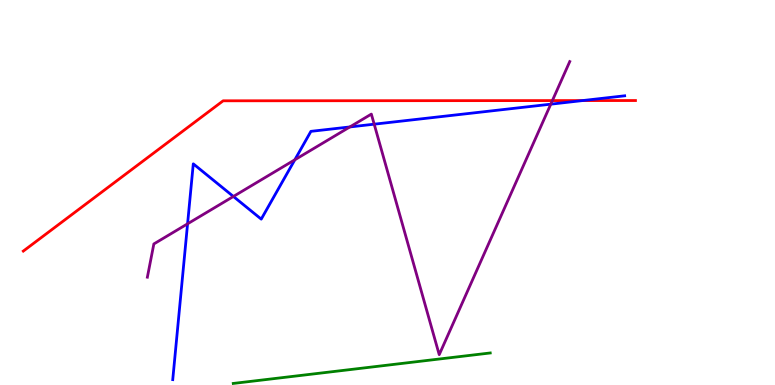[{'lines': ['blue', 'red'], 'intersections': [{'x': 7.52, 'y': 7.39}]}, {'lines': ['green', 'red'], 'intersections': []}, {'lines': ['purple', 'red'], 'intersections': [{'x': 7.13, 'y': 7.39}]}, {'lines': ['blue', 'green'], 'intersections': []}, {'lines': ['blue', 'purple'], 'intersections': [{'x': 2.42, 'y': 4.19}, {'x': 3.01, 'y': 4.9}, {'x': 3.8, 'y': 5.85}, {'x': 4.51, 'y': 6.7}, {'x': 4.83, 'y': 6.77}, {'x': 7.11, 'y': 7.29}]}, {'lines': ['green', 'purple'], 'intersections': []}]